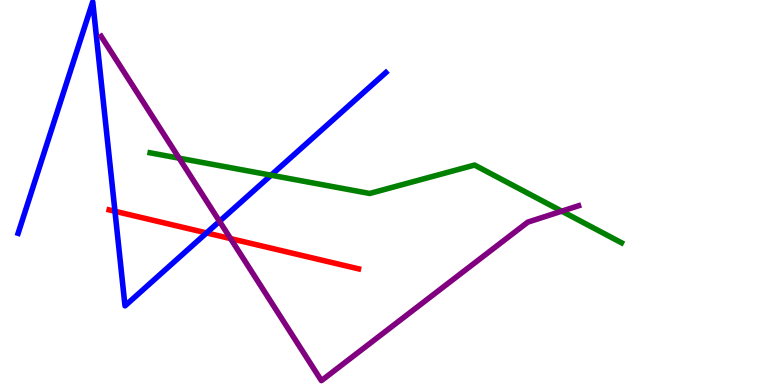[{'lines': ['blue', 'red'], 'intersections': [{'x': 1.48, 'y': 4.51}, {'x': 2.67, 'y': 3.95}]}, {'lines': ['green', 'red'], 'intersections': []}, {'lines': ['purple', 'red'], 'intersections': [{'x': 2.97, 'y': 3.8}]}, {'lines': ['blue', 'green'], 'intersections': [{'x': 3.5, 'y': 5.45}]}, {'lines': ['blue', 'purple'], 'intersections': [{'x': 2.83, 'y': 4.25}]}, {'lines': ['green', 'purple'], 'intersections': [{'x': 2.31, 'y': 5.89}, {'x': 7.25, 'y': 4.51}]}]